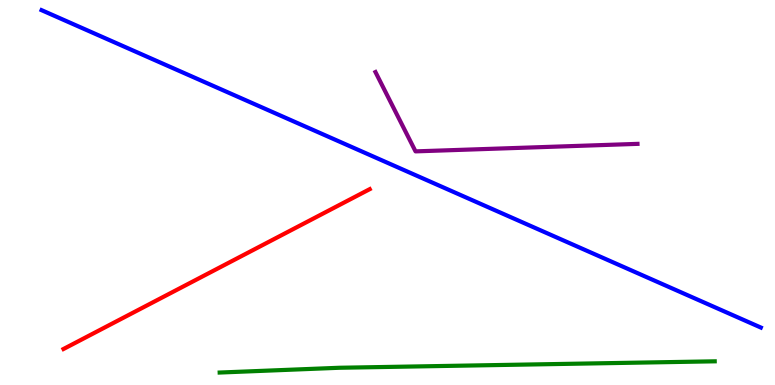[{'lines': ['blue', 'red'], 'intersections': []}, {'lines': ['green', 'red'], 'intersections': []}, {'lines': ['purple', 'red'], 'intersections': []}, {'lines': ['blue', 'green'], 'intersections': []}, {'lines': ['blue', 'purple'], 'intersections': []}, {'lines': ['green', 'purple'], 'intersections': []}]